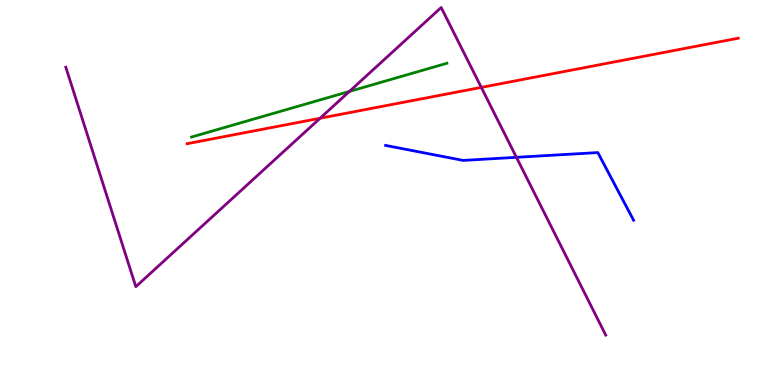[{'lines': ['blue', 'red'], 'intersections': []}, {'lines': ['green', 'red'], 'intersections': []}, {'lines': ['purple', 'red'], 'intersections': [{'x': 4.13, 'y': 6.93}, {'x': 6.21, 'y': 7.73}]}, {'lines': ['blue', 'green'], 'intersections': []}, {'lines': ['blue', 'purple'], 'intersections': [{'x': 6.66, 'y': 5.91}]}, {'lines': ['green', 'purple'], 'intersections': [{'x': 4.51, 'y': 7.63}]}]